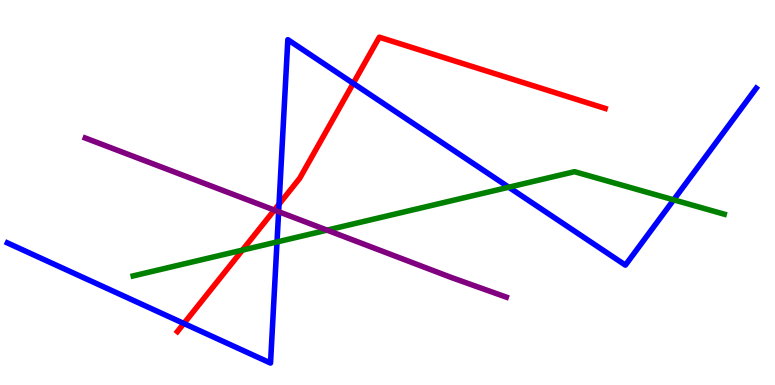[{'lines': ['blue', 'red'], 'intersections': [{'x': 2.37, 'y': 1.6}, {'x': 3.6, 'y': 4.7}, {'x': 4.56, 'y': 7.83}]}, {'lines': ['green', 'red'], 'intersections': [{'x': 3.13, 'y': 3.5}]}, {'lines': ['purple', 'red'], 'intersections': [{'x': 3.54, 'y': 4.54}]}, {'lines': ['blue', 'green'], 'intersections': [{'x': 3.57, 'y': 3.72}, {'x': 6.56, 'y': 5.14}, {'x': 8.69, 'y': 4.81}]}, {'lines': ['blue', 'purple'], 'intersections': [{'x': 3.6, 'y': 4.5}]}, {'lines': ['green', 'purple'], 'intersections': [{'x': 4.22, 'y': 4.02}]}]